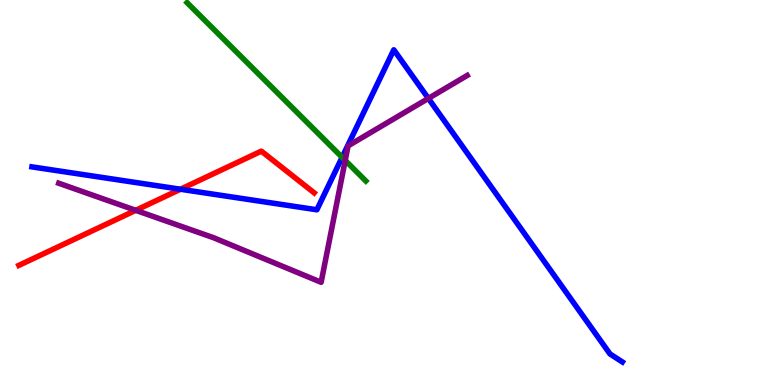[{'lines': ['blue', 'red'], 'intersections': [{'x': 2.33, 'y': 5.08}]}, {'lines': ['green', 'red'], 'intersections': []}, {'lines': ['purple', 'red'], 'intersections': [{'x': 1.75, 'y': 4.54}]}, {'lines': ['blue', 'green'], 'intersections': [{'x': 4.41, 'y': 5.91}]}, {'lines': ['blue', 'purple'], 'intersections': [{'x': 5.53, 'y': 7.44}]}, {'lines': ['green', 'purple'], 'intersections': [{'x': 4.45, 'y': 5.83}]}]